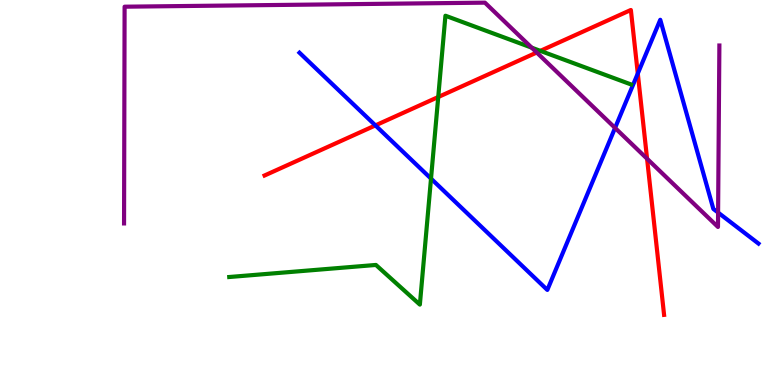[{'lines': ['blue', 'red'], 'intersections': [{'x': 4.84, 'y': 6.74}, {'x': 8.23, 'y': 8.09}]}, {'lines': ['green', 'red'], 'intersections': [{'x': 5.65, 'y': 7.48}, {'x': 6.97, 'y': 8.68}]}, {'lines': ['purple', 'red'], 'intersections': [{'x': 6.93, 'y': 8.64}, {'x': 8.35, 'y': 5.88}]}, {'lines': ['blue', 'green'], 'intersections': [{'x': 5.56, 'y': 5.36}]}, {'lines': ['blue', 'purple'], 'intersections': [{'x': 7.94, 'y': 6.68}, {'x': 9.27, 'y': 4.48}]}, {'lines': ['green', 'purple'], 'intersections': [{'x': 6.86, 'y': 8.76}]}]